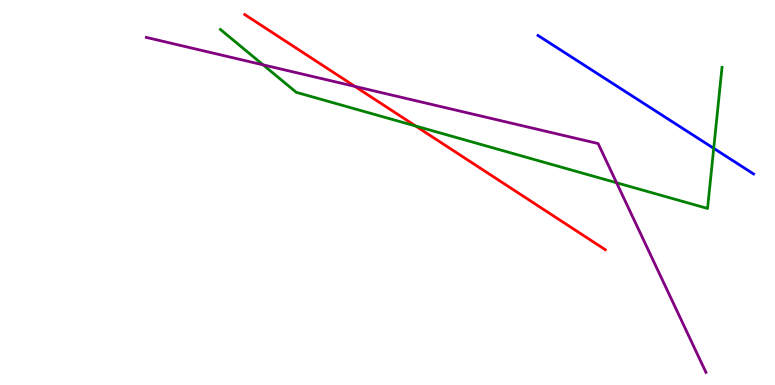[{'lines': ['blue', 'red'], 'intersections': []}, {'lines': ['green', 'red'], 'intersections': [{'x': 5.36, 'y': 6.73}]}, {'lines': ['purple', 'red'], 'intersections': [{'x': 4.58, 'y': 7.76}]}, {'lines': ['blue', 'green'], 'intersections': [{'x': 9.21, 'y': 6.15}]}, {'lines': ['blue', 'purple'], 'intersections': []}, {'lines': ['green', 'purple'], 'intersections': [{'x': 3.39, 'y': 8.32}, {'x': 7.96, 'y': 5.25}]}]